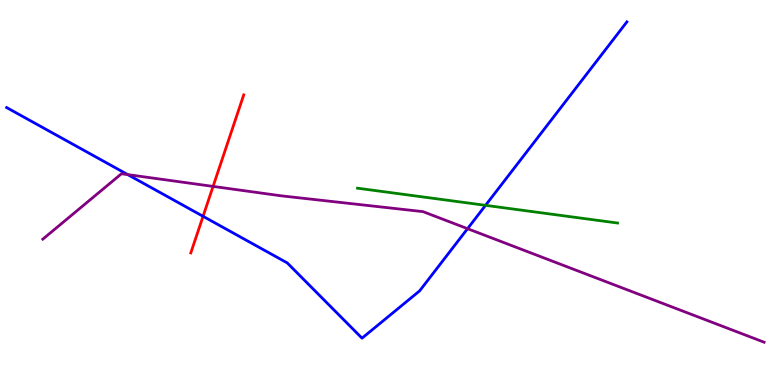[{'lines': ['blue', 'red'], 'intersections': [{'x': 2.62, 'y': 4.38}]}, {'lines': ['green', 'red'], 'intersections': []}, {'lines': ['purple', 'red'], 'intersections': [{'x': 2.75, 'y': 5.16}]}, {'lines': ['blue', 'green'], 'intersections': [{'x': 6.26, 'y': 4.67}]}, {'lines': ['blue', 'purple'], 'intersections': [{'x': 1.65, 'y': 5.46}, {'x': 6.03, 'y': 4.06}]}, {'lines': ['green', 'purple'], 'intersections': []}]